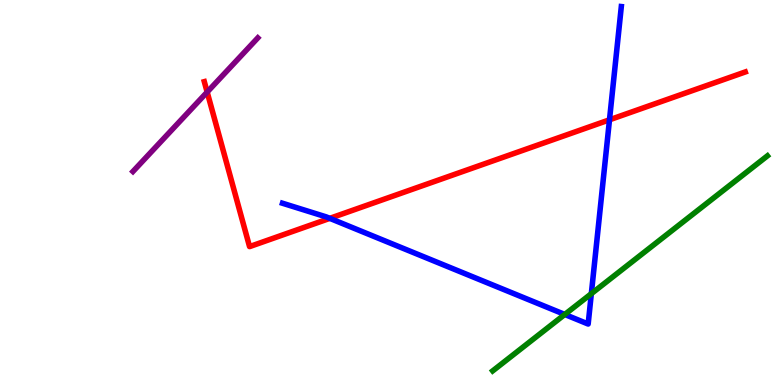[{'lines': ['blue', 'red'], 'intersections': [{'x': 4.26, 'y': 4.33}, {'x': 7.86, 'y': 6.89}]}, {'lines': ['green', 'red'], 'intersections': []}, {'lines': ['purple', 'red'], 'intersections': [{'x': 2.67, 'y': 7.61}]}, {'lines': ['blue', 'green'], 'intersections': [{'x': 7.29, 'y': 1.83}, {'x': 7.63, 'y': 2.37}]}, {'lines': ['blue', 'purple'], 'intersections': []}, {'lines': ['green', 'purple'], 'intersections': []}]